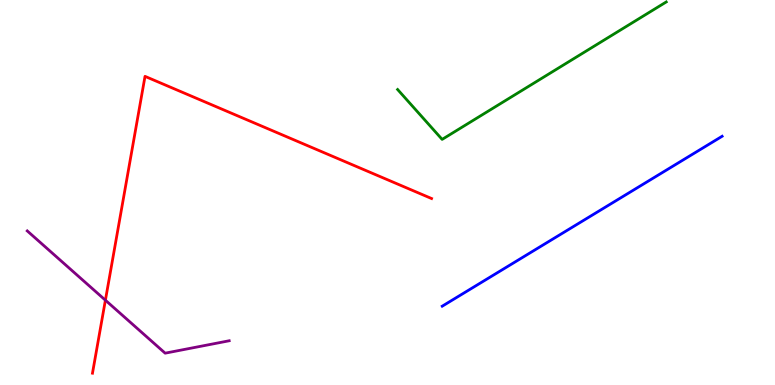[{'lines': ['blue', 'red'], 'intersections': []}, {'lines': ['green', 'red'], 'intersections': []}, {'lines': ['purple', 'red'], 'intersections': [{'x': 1.36, 'y': 2.2}]}, {'lines': ['blue', 'green'], 'intersections': []}, {'lines': ['blue', 'purple'], 'intersections': []}, {'lines': ['green', 'purple'], 'intersections': []}]